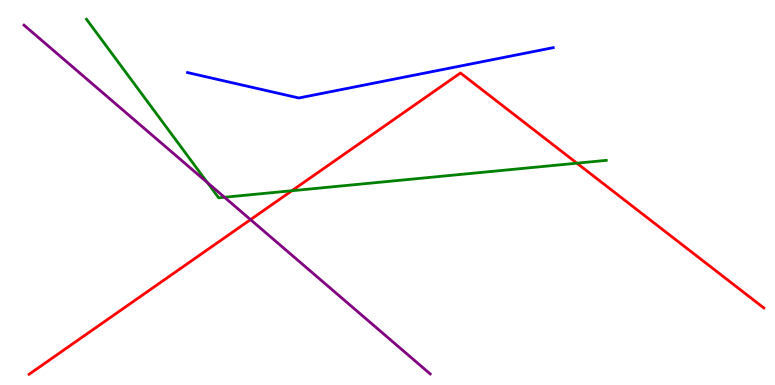[{'lines': ['blue', 'red'], 'intersections': []}, {'lines': ['green', 'red'], 'intersections': [{'x': 3.77, 'y': 5.05}, {'x': 7.44, 'y': 5.76}]}, {'lines': ['purple', 'red'], 'intersections': [{'x': 3.23, 'y': 4.3}]}, {'lines': ['blue', 'green'], 'intersections': []}, {'lines': ['blue', 'purple'], 'intersections': []}, {'lines': ['green', 'purple'], 'intersections': [{'x': 2.68, 'y': 5.26}, {'x': 2.9, 'y': 4.88}]}]